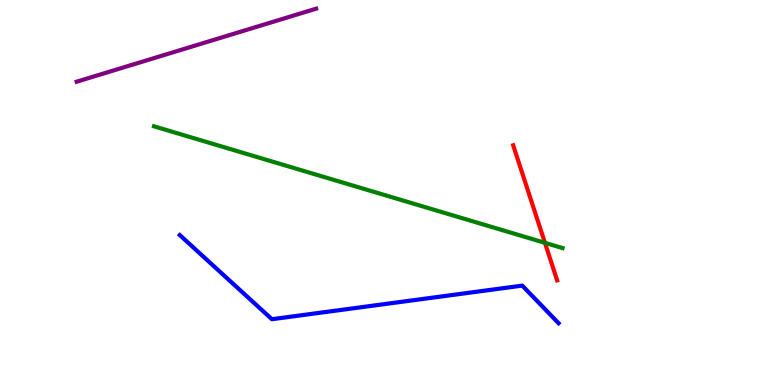[{'lines': ['blue', 'red'], 'intersections': []}, {'lines': ['green', 'red'], 'intersections': [{'x': 7.03, 'y': 3.69}]}, {'lines': ['purple', 'red'], 'intersections': []}, {'lines': ['blue', 'green'], 'intersections': []}, {'lines': ['blue', 'purple'], 'intersections': []}, {'lines': ['green', 'purple'], 'intersections': []}]